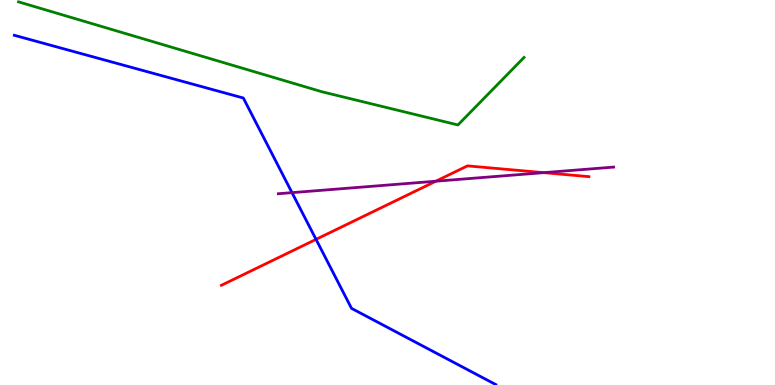[{'lines': ['blue', 'red'], 'intersections': [{'x': 4.08, 'y': 3.78}]}, {'lines': ['green', 'red'], 'intersections': []}, {'lines': ['purple', 'red'], 'intersections': [{'x': 5.62, 'y': 5.29}, {'x': 7.02, 'y': 5.52}]}, {'lines': ['blue', 'green'], 'intersections': []}, {'lines': ['blue', 'purple'], 'intersections': [{'x': 3.77, 'y': 5.0}]}, {'lines': ['green', 'purple'], 'intersections': []}]